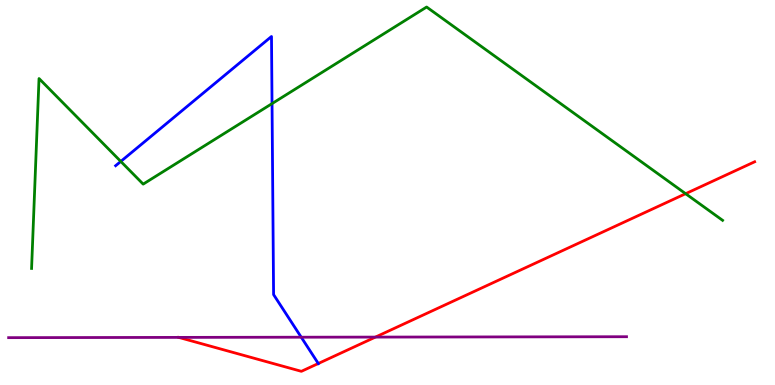[{'lines': ['blue', 'red'], 'intersections': [{'x': 4.11, 'y': 0.558}]}, {'lines': ['green', 'red'], 'intersections': [{'x': 8.85, 'y': 4.97}]}, {'lines': ['purple', 'red'], 'intersections': [{'x': 4.84, 'y': 1.24}]}, {'lines': ['blue', 'green'], 'intersections': [{'x': 1.56, 'y': 5.81}, {'x': 3.51, 'y': 7.31}]}, {'lines': ['blue', 'purple'], 'intersections': [{'x': 3.89, 'y': 1.24}]}, {'lines': ['green', 'purple'], 'intersections': []}]